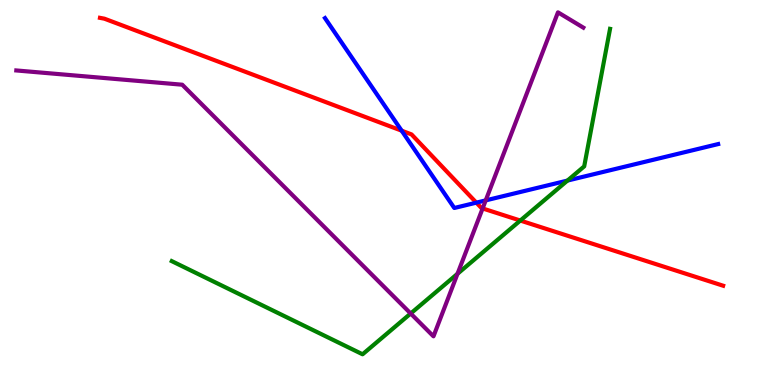[{'lines': ['blue', 'red'], 'intersections': [{'x': 5.18, 'y': 6.61}, {'x': 6.15, 'y': 4.74}]}, {'lines': ['green', 'red'], 'intersections': [{'x': 6.71, 'y': 4.27}]}, {'lines': ['purple', 'red'], 'intersections': [{'x': 6.23, 'y': 4.59}]}, {'lines': ['blue', 'green'], 'intersections': [{'x': 7.32, 'y': 5.31}]}, {'lines': ['blue', 'purple'], 'intersections': [{'x': 6.27, 'y': 4.8}]}, {'lines': ['green', 'purple'], 'intersections': [{'x': 5.3, 'y': 1.86}, {'x': 5.9, 'y': 2.89}]}]